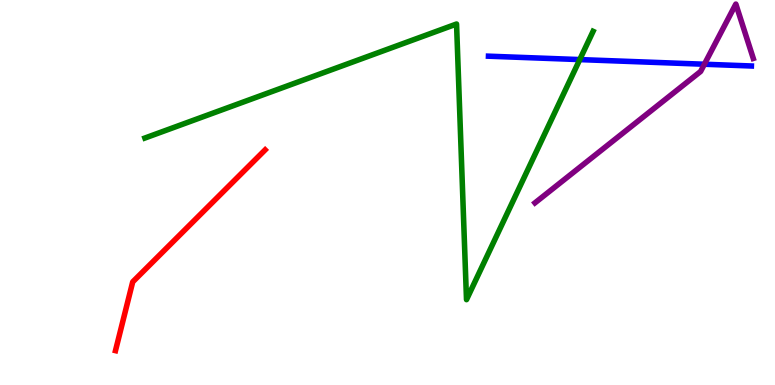[{'lines': ['blue', 'red'], 'intersections': []}, {'lines': ['green', 'red'], 'intersections': []}, {'lines': ['purple', 'red'], 'intersections': []}, {'lines': ['blue', 'green'], 'intersections': [{'x': 7.48, 'y': 8.45}]}, {'lines': ['blue', 'purple'], 'intersections': [{'x': 9.09, 'y': 8.33}]}, {'lines': ['green', 'purple'], 'intersections': []}]